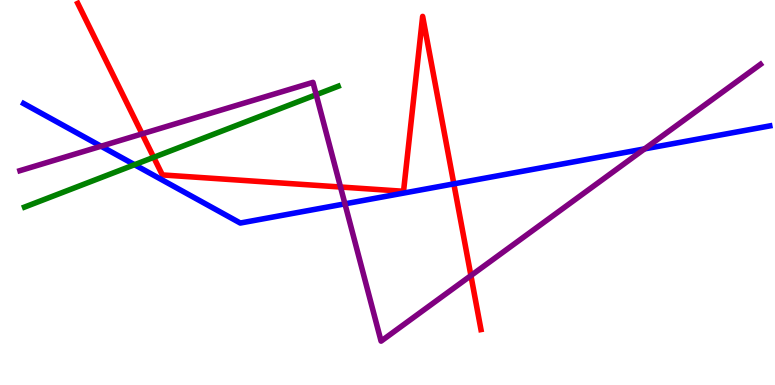[{'lines': ['blue', 'red'], 'intersections': [{'x': 5.86, 'y': 5.22}]}, {'lines': ['green', 'red'], 'intersections': [{'x': 1.98, 'y': 5.91}]}, {'lines': ['purple', 'red'], 'intersections': [{'x': 1.83, 'y': 6.52}, {'x': 4.39, 'y': 5.14}, {'x': 6.08, 'y': 2.84}]}, {'lines': ['blue', 'green'], 'intersections': [{'x': 1.74, 'y': 5.72}]}, {'lines': ['blue', 'purple'], 'intersections': [{'x': 1.3, 'y': 6.2}, {'x': 4.45, 'y': 4.71}, {'x': 8.32, 'y': 6.13}]}, {'lines': ['green', 'purple'], 'intersections': [{'x': 4.08, 'y': 7.54}]}]